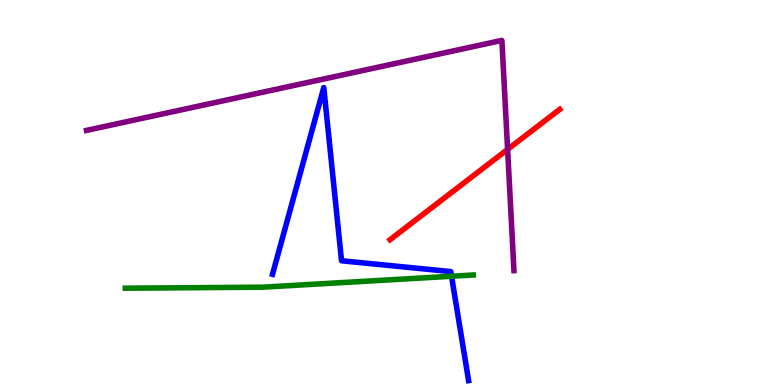[{'lines': ['blue', 'red'], 'intersections': []}, {'lines': ['green', 'red'], 'intersections': []}, {'lines': ['purple', 'red'], 'intersections': [{'x': 6.55, 'y': 6.12}]}, {'lines': ['blue', 'green'], 'intersections': [{'x': 5.83, 'y': 2.82}]}, {'lines': ['blue', 'purple'], 'intersections': []}, {'lines': ['green', 'purple'], 'intersections': []}]